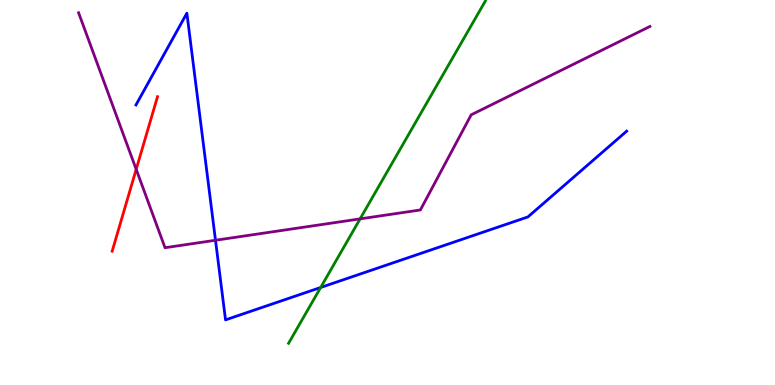[{'lines': ['blue', 'red'], 'intersections': []}, {'lines': ['green', 'red'], 'intersections': []}, {'lines': ['purple', 'red'], 'intersections': [{'x': 1.76, 'y': 5.6}]}, {'lines': ['blue', 'green'], 'intersections': [{'x': 4.14, 'y': 2.53}]}, {'lines': ['blue', 'purple'], 'intersections': [{'x': 2.78, 'y': 3.76}]}, {'lines': ['green', 'purple'], 'intersections': [{'x': 4.65, 'y': 4.32}]}]